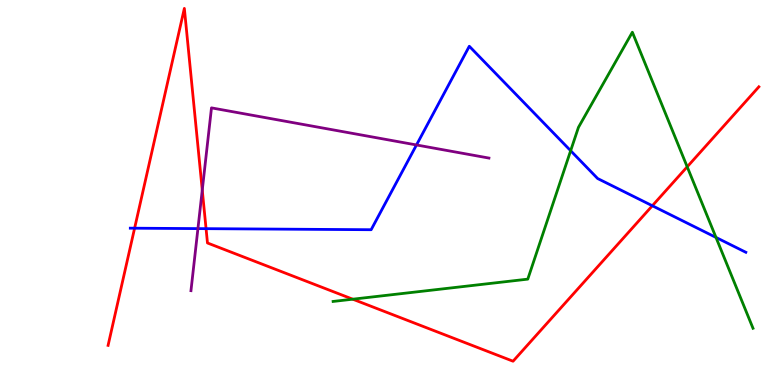[{'lines': ['blue', 'red'], 'intersections': [{'x': 1.74, 'y': 4.07}, {'x': 2.66, 'y': 4.06}, {'x': 8.42, 'y': 4.66}]}, {'lines': ['green', 'red'], 'intersections': [{'x': 4.55, 'y': 2.23}, {'x': 8.87, 'y': 5.67}]}, {'lines': ['purple', 'red'], 'intersections': [{'x': 2.61, 'y': 5.06}]}, {'lines': ['blue', 'green'], 'intersections': [{'x': 7.36, 'y': 6.09}, {'x': 9.24, 'y': 3.83}]}, {'lines': ['blue', 'purple'], 'intersections': [{'x': 2.55, 'y': 4.06}, {'x': 5.37, 'y': 6.23}]}, {'lines': ['green', 'purple'], 'intersections': []}]